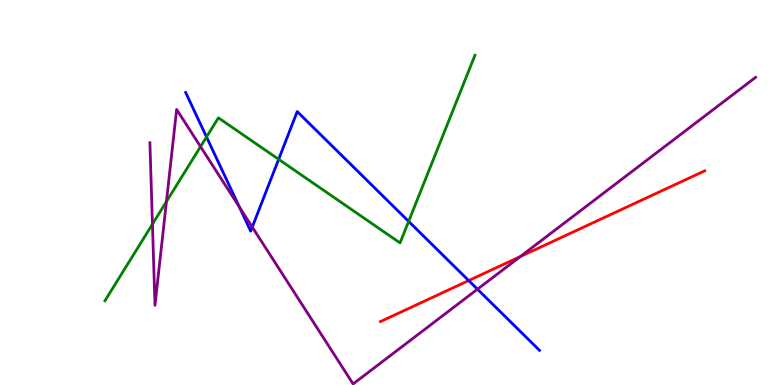[{'lines': ['blue', 'red'], 'intersections': [{'x': 6.05, 'y': 2.71}]}, {'lines': ['green', 'red'], 'intersections': []}, {'lines': ['purple', 'red'], 'intersections': [{'x': 6.71, 'y': 3.34}]}, {'lines': ['blue', 'green'], 'intersections': [{'x': 2.66, 'y': 6.44}, {'x': 3.6, 'y': 5.86}, {'x': 5.27, 'y': 4.25}]}, {'lines': ['blue', 'purple'], 'intersections': [{'x': 3.09, 'y': 4.62}, {'x': 3.26, 'y': 4.1}, {'x': 6.16, 'y': 2.49}]}, {'lines': ['green', 'purple'], 'intersections': [{'x': 1.97, 'y': 4.18}, {'x': 2.15, 'y': 4.76}, {'x': 2.59, 'y': 6.19}]}]